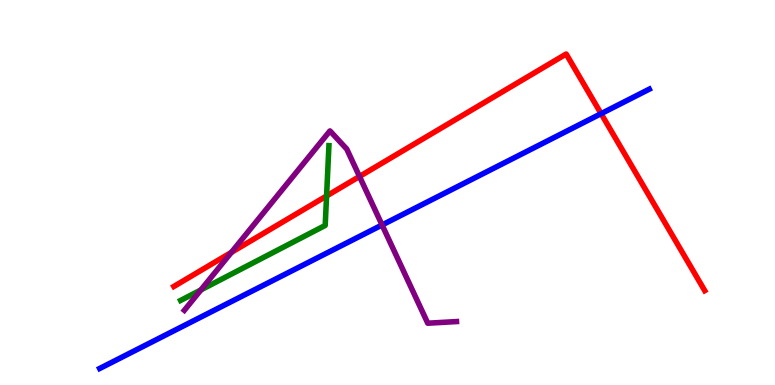[{'lines': ['blue', 'red'], 'intersections': [{'x': 7.76, 'y': 7.05}]}, {'lines': ['green', 'red'], 'intersections': [{'x': 4.21, 'y': 4.91}]}, {'lines': ['purple', 'red'], 'intersections': [{'x': 2.99, 'y': 3.44}, {'x': 4.64, 'y': 5.42}]}, {'lines': ['blue', 'green'], 'intersections': []}, {'lines': ['blue', 'purple'], 'intersections': [{'x': 4.93, 'y': 4.16}]}, {'lines': ['green', 'purple'], 'intersections': [{'x': 2.59, 'y': 2.47}]}]